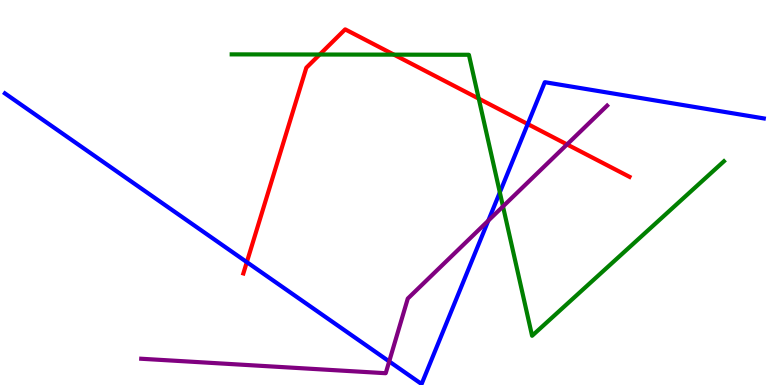[{'lines': ['blue', 'red'], 'intersections': [{'x': 3.18, 'y': 3.19}, {'x': 6.81, 'y': 6.78}]}, {'lines': ['green', 'red'], 'intersections': [{'x': 4.13, 'y': 8.58}, {'x': 5.08, 'y': 8.58}, {'x': 6.18, 'y': 7.44}]}, {'lines': ['purple', 'red'], 'intersections': [{'x': 7.32, 'y': 6.25}]}, {'lines': ['blue', 'green'], 'intersections': [{'x': 6.45, 'y': 5.0}]}, {'lines': ['blue', 'purple'], 'intersections': [{'x': 5.02, 'y': 0.612}, {'x': 6.3, 'y': 4.27}]}, {'lines': ['green', 'purple'], 'intersections': [{'x': 6.49, 'y': 4.64}]}]